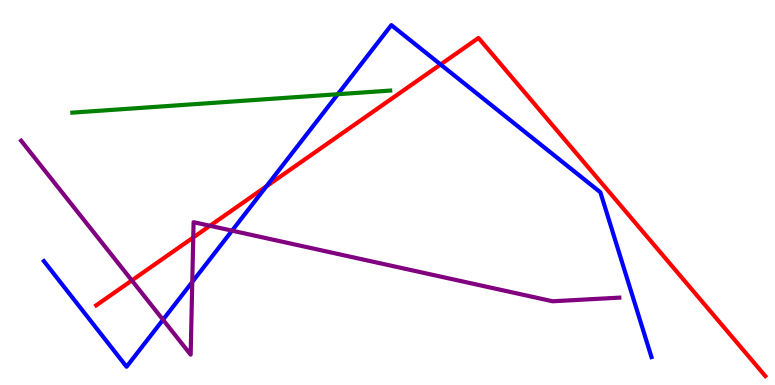[{'lines': ['blue', 'red'], 'intersections': [{'x': 3.44, 'y': 5.16}, {'x': 5.68, 'y': 8.33}]}, {'lines': ['green', 'red'], 'intersections': []}, {'lines': ['purple', 'red'], 'intersections': [{'x': 1.7, 'y': 2.72}, {'x': 2.49, 'y': 3.83}, {'x': 2.71, 'y': 4.14}]}, {'lines': ['blue', 'green'], 'intersections': [{'x': 4.36, 'y': 7.55}]}, {'lines': ['blue', 'purple'], 'intersections': [{'x': 2.1, 'y': 1.69}, {'x': 2.48, 'y': 2.68}, {'x': 2.99, 'y': 4.01}]}, {'lines': ['green', 'purple'], 'intersections': []}]